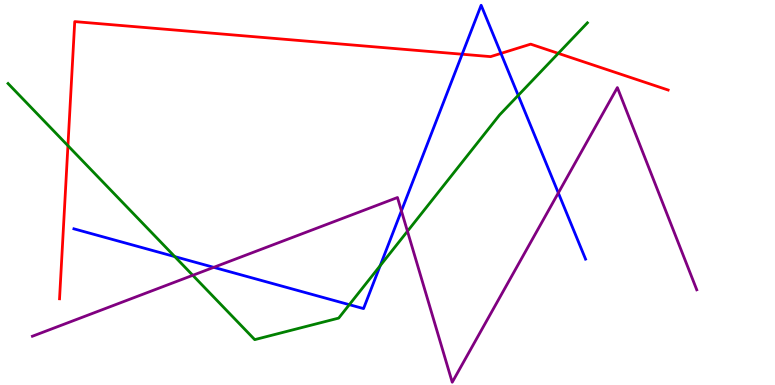[{'lines': ['blue', 'red'], 'intersections': [{'x': 5.96, 'y': 8.59}, {'x': 6.46, 'y': 8.61}]}, {'lines': ['green', 'red'], 'intersections': [{'x': 0.877, 'y': 6.22}, {'x': 7.2, 'y': 8.61}]}, {'lines': ['purple', 'red'], 'intersections': []}, {'lines': ['blue', 'green'], 'intersections': [{'x': 2.25, 'y': 3.34}, {'x': 4.51, 'y': 2.09}, {'x': 4.91, 'y': 3.1}, {'x': 6.69, 'y': 7.52}]}, {'lines': ['blue', 'purple'], 'intersections': [{'x': 2.76, 'y': 3.06}, {'x': 5.18, 'y': 4.52}, {'x': 7.2, 'y': 4.99}]}, {'lines': ['green', 'purple'], 'intersections': [{'x': 2.49, 'y': 2.85}, {'x': 5.26, 'y': 3.99}]}]